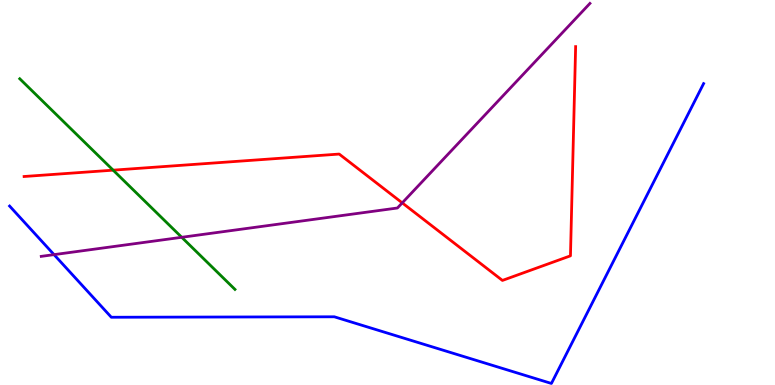[{'lines': ['blue', 'red'], 'intersections': []}, {'lines': ['green', 'red'], 'intersections': [{'x': 1.46, 'y': 5.58}]}, {'lines': ['purple', 'red'], 'intersections': [{'x': 5.19, 'y': 4.73}]}, {'lines': ['blue', 'green'], 'intersections': []}, {'lines': ['blue', 'purple'], 'intersections': [{'x': 0.697, 'y': 3.39}]}, {'lines': ['green', 'purple'], 'intersections': [{'x': 2.34, 'y': 3.84}]}]